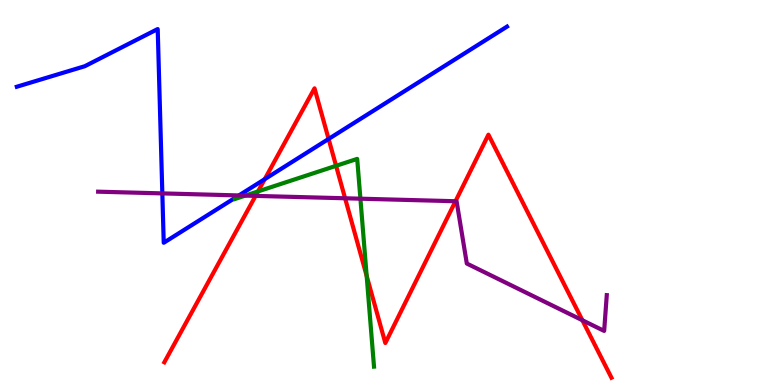[{'lines': ['blue', 'red'], 'intersections': [{'x': 3.42, 'y': 5.35}, {'x': 4.24, 'y': 6.39}]}, {'lines': ['green', 'red'], 'intersections': [{'x': 3.33, 'y': 5.03}, {'x': 4.34, 'y': 5.69}, {'x': 4.73, 'y': 2.83}]}, {'lines': ['purple', 'red'], 'intersections': [{'x': 3.3, 'y': 4.91}, {'x': 4.45, 'y': 4.85}, {'x': 5.88, 'y': 4.77}, {'x': 7.51, 'y': 1.68}]}, {'lines': ['blue', 'green'], 'intersections': []}, {'lines': ['blue', 'purple'], 'intersections': [{'x': 2.09, 'y': 4.98}, {'x': 3.08, 'y': 4.92}]}, {'lines': ['green', 'purple'], 'intersections': [{'x': 3.16, 'y': 4.92}, {'x': 4.65, 'y': 4.84}]}]